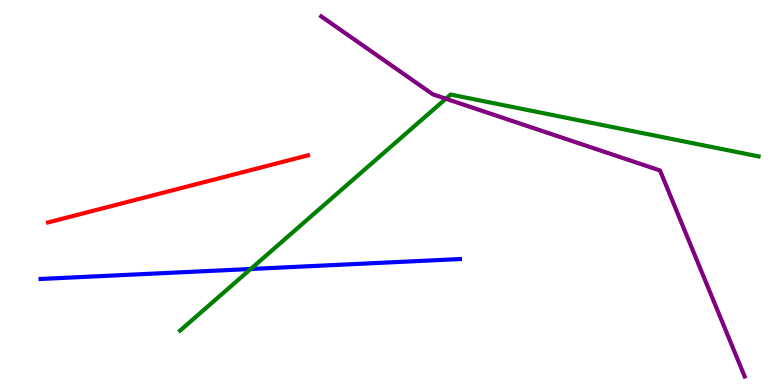[{'lines': ['blue', 'red'], 'intersections': []}, {'lines': ['green', 'red'], 'intersections': []}, {'lines': ['purple', 'red'], 'intersections': []}, {'lines': ['blue', 'green'], 'intersections': [{'x': 3.24, 'y': 3.01}]}, {'lines': ['blue', 'purple'], 'intersections': []}, {'lines': ['green', 'purple'], 'intersections': [{'x': 5.75, 'y': 7.44}]}]